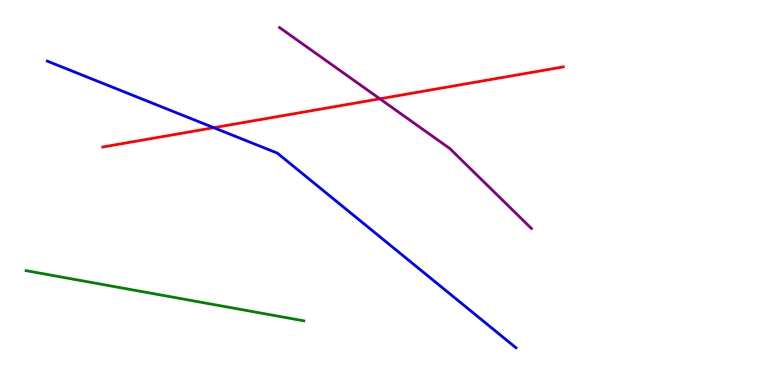[{'lines': ['blue', 'red'], 'intersections': [{'x': 2.76, 'y': 6.68}]}, {'lines': ['green', 'red'], 'intersections': []}, {'lines': ['purple', 'red'], 'intersections': [{'x': 4.9, 'y': 7.43}]}, {'lines': ['blue', 'green'], 'intersections': []}, {'lines': ['blue', 'purple'], 'intersections': []}, {'lines': ['green', 'purple'], 'intersections': []}]